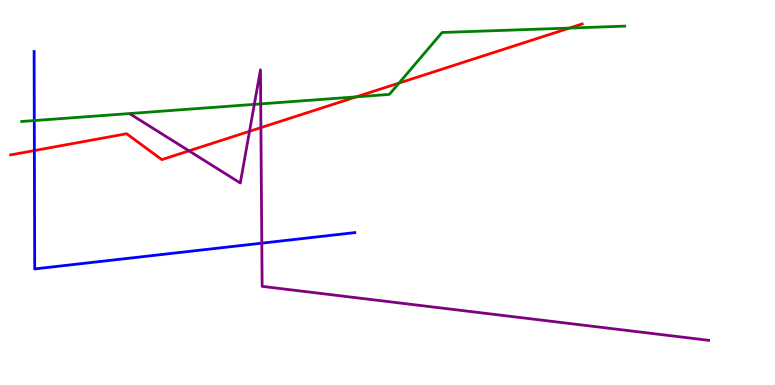[{'lines': ['blue', 'red'], 'intersections': [{'x': 0.444, 'y': 6.09}]}, {'lines': ['green', 'red'], 'intersections': [{'x': 4.6, 'y': 7.48}, {'x': 5.15, 'y': 7.84}, {'x': 7.35, 'y': 9.27}]}, {'lines': ['purple', 'red'], 'intersections': [{'x': 2.44, 'y': 6.08}, {'x': 3.22, 'y': 6.59}, {'x': 3.37, 'y': 6.68}]}, {'lines': ['blue', 'green'], 'intersections': [{'x': 0.443, 'y': 6.87}]}, {'lines': ['blue', 'purple'], 'intersections': [{'x': 3.38, 'y': 3.68}]}, {'lines': ['green', 'purple'], 'intersections': [{'x': 3.28, 'y': 7.29}, {'x': 3.36, 'y': 7.3}]}]